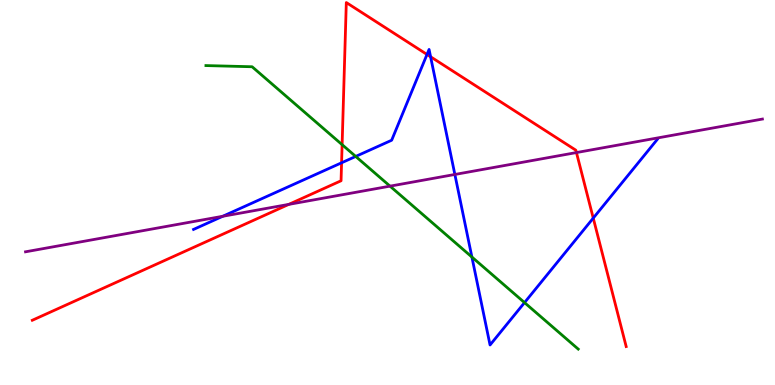[{'lines': ['blue', 'red'], 'intersections': [{'x': 4.41, 'y': 5.77}, {'x': 5.51, 'y': 8.59}, {'x': 5.56, 'y': 8.53}, {'x': 7.65, 'y': 4.33}]}, {'lines': ['green', 'red'], 'intersections': [{'x': 4.41, 'y': 6.24}]}, {'lines': ['purple', 'red'], 'intersections': [{'x': 3.73, 'y': 4.69}, {'x': 7.44, 'y': 6.04}]}, {'lines': ['blue', 'green'], 'intersections': [{'x': 4.59, 'y': 5.94}, {'x': 6.09, 'y': 3.32}, {'x': 6.77, 'y': 2.14}]}, {'lines': ['blue', 'purple'], 'intersections': [{'x': 2.87, 'y': 4.38}, {'x': 5.87, 'y': 5.47}]}, {'lines': ['green', 'purple'], 'intersections': [{'x': 5.03, 'y': 5.17}]}]